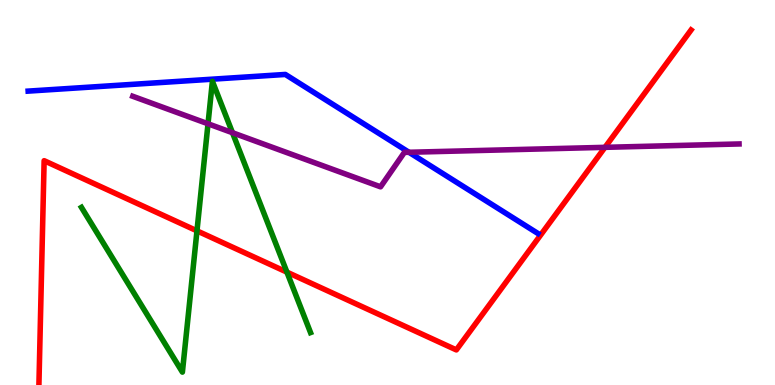[{'lines': ['blue', 'red'], 'intersections': []}, {'lines': ['green', 'red'], 'intersections': [{'x': 2.54, 'y': 4.0}, {'x': 3.7, 'y': 2.93}]}, {'lines': ['purple', 'red'], 'intersections': [{'x': 7.81, 'y': 6.17}]}, {'lines': ['blue', 'green'], 'intersections': []}, {'lines': ['blue', 'purple'], 'intersections': [{'x': 5.28, 'y': 6.04}]}, {'lines': ['green', 'purple'], 'intersections': [{'x': 2.68, 'y': 6.78}, {'x': 3.0, 'y': 6.55}]}]